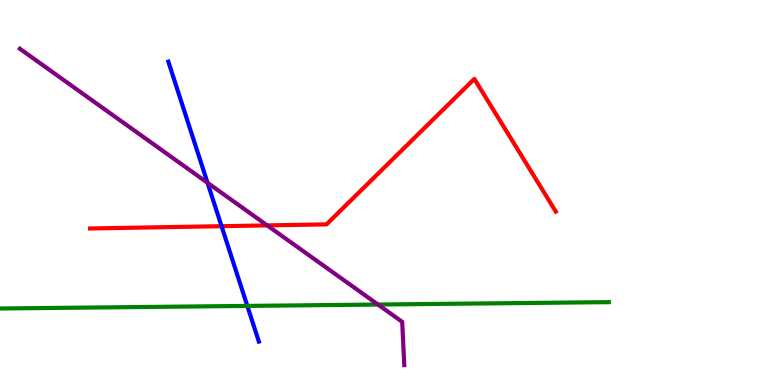[{'lines': ['blue', 'red'], 'intersections': [{'x': 2.86, 'y': 4.12}]}, {'lines': ['green', 'red'], 'intersections': []}, {'lines': ['purple', 'red'], 'intersections': [{'x': 3.45, 'y': 4.15}]}, {'lines': ['blue', 'green'], 'intersections': [{'x': 3.19, 'y': 2.05}]}, {'lines': ['blue', 'purple'], 'intersections': [{'x': 2.68, 'y': 5.25}]}, {'lines': ['green', 'purple'], 'intersections': [{'x': 4.88, 'y': 2.09}]}]